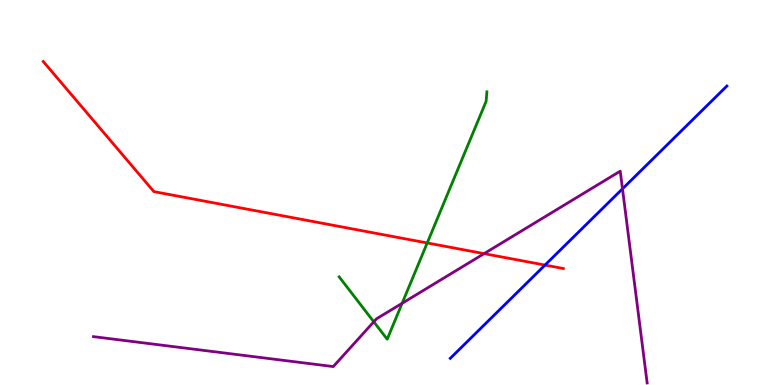[{'lines': ['blue', 'red'], 'intersections': [{'x': 7.03, 'y': 3.11}]}, {'lines': ['green', 'red'], 'intersections': [{'x': 5.51, 'y': 3.69}]}, {'lines': ['purple', 'red'], 'intersections': [{'x': 6.25, 'y': 3.41}]}, {'lines': ['blue', 'green'], 'intersections': []}, {'lines': ['blue', 'purple'], 'intersections': [{'x': 8.03, 'y': 5.1}]}, {'lines': ['green', 'purple'], 'intersections': [{'x': 4.82, 'y': 1.64}, {'x': 5.19, 'y': 2.12}]}]